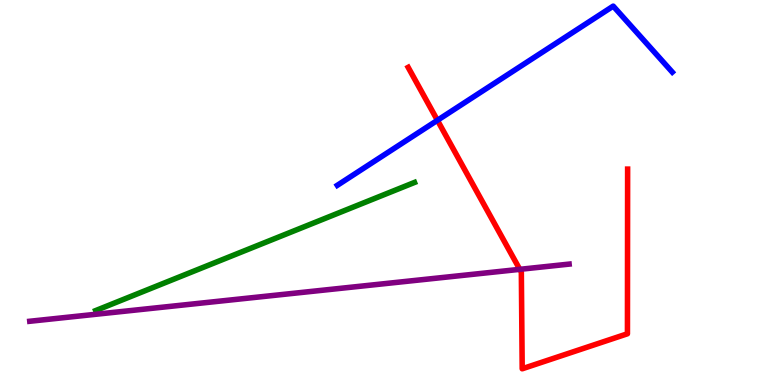[{'lines': ['blue', 'red'], 'intersections': [{'x': 5.64, 'y': 6.88}]}, {'lines': ['green', 'red'], 'intersections': []}, {'lines': ['purple', 'red'], 'intersections': [{'x': 6.71, 'y': 3.0}]}, {'lines': ['blue', 'green'], 'intersections': []}, {'lines': ['blue', 'purple'], 'intersections': []}, {'lines': ['green', 'purple'], 'intersections': []}]